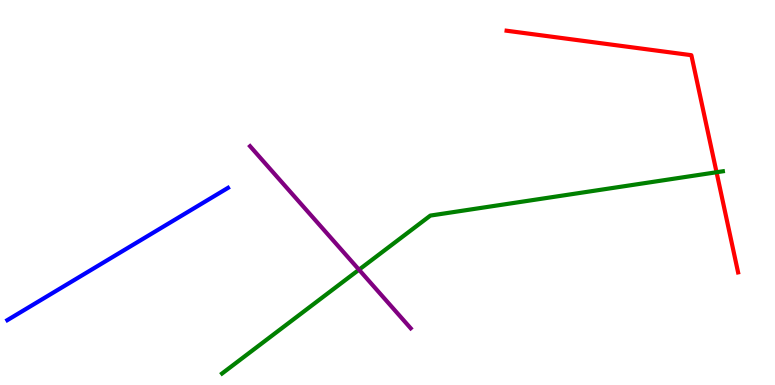[{'lines': ['blue', 'red'], 'intersections': []}, {'lines': ['green', 'red'], 'intersections': [{'x': 9.25, 'y': 5.53}]}, {'lines': ['purple', 'red'], 'intersections': []}, {'lines': ['blue', 'green'], 'intersections': []}, {'lines': ['blue', 'purple'], 'intersections': []}, {'lines': ['green', 'purple'], 'intersections': [{'x': 4.63, 'y': 3.0}]}]